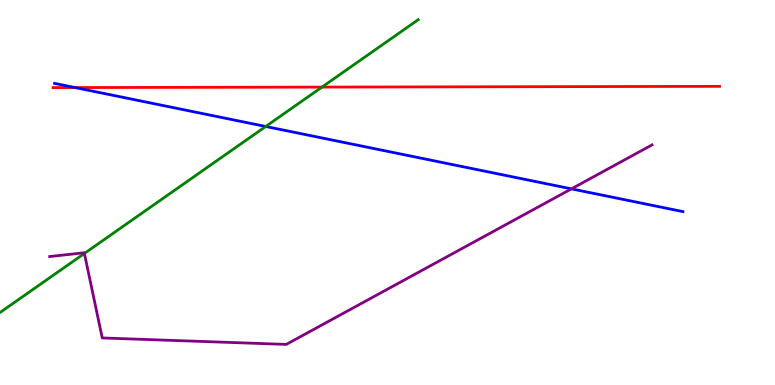[{'lines': ['blue', 'red'], 'intersections': [{'x': 0.968, 'y': 7.73}]}, {'lines': ['green', 'red'], 'intersections': [{'x': 4.15, 'y': 7.74}]}, {'lines': ['purple', 'red'], 'intersections': []}, {'lines': ['blue', 'green'], 'intersections': [{'x': 3.43, 'y': 6.71}]}, {'lines': ['blue', 'purple'], 'intersections': [{'x': 7.37, 'y': 5.09}]}, {'lines': ['green', 'purple'], 'intersections': [{'x': 1.09, 'y': 3.42}]}]